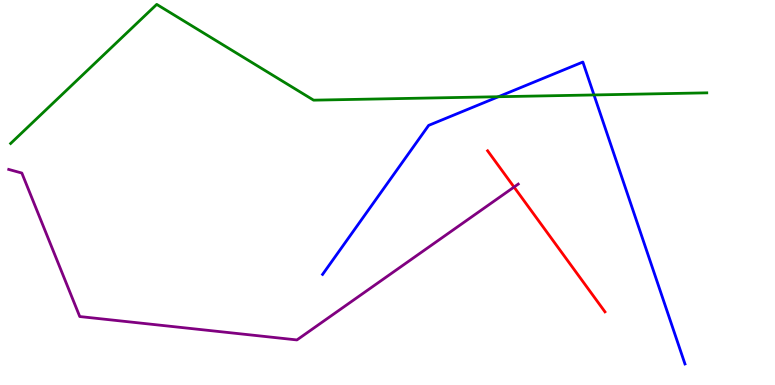[{'lines': ['blue', 'red'], 'intersections': []}, {'lines': ['green', 'red'], 'intersections': []}, {'lines': ['purple', 'red'], 'intersections': [{'x': 6.63, 'y': 5.14}]}, {'lines': ['blue', 'green'], 'intersections': [{'x': 6.43, 'y': 7.49}, {'x': 7.66, 'y': 7.53}]}, {'lines': ['blue', 'purple'], 'intersections': []}, {'lines': ['green', 'purple'], 'intersections': []}]